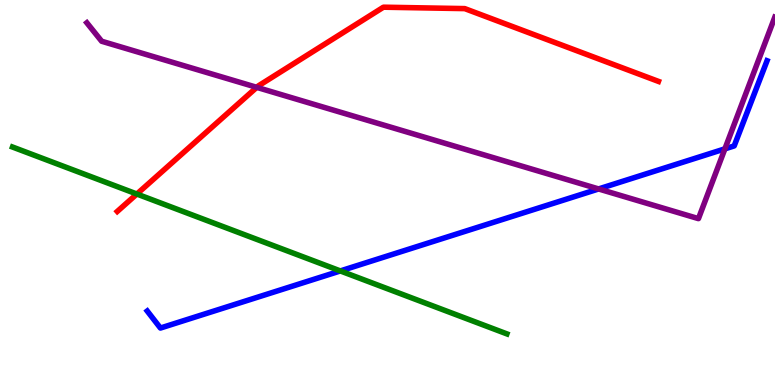[{'lines': ['blue', 'red'], 'intersections': []}, {'lines': ['green', 'red'], 'intersections': [{'x': 1.77, 'y': 4.96}]}, {'lines': ['purple', 'red'], 'intersections': [{'x': 3.31, 'y': 7.73}]}, {'lines': ['blue', 'green'], 'intersections': [{'x': 4.39, 'y': 2.96}]}, {'lines': ['blue', 'purple'], 'intersections': [{'x': 7.72, 'y': 5.09}, {'x': 9.35, 'y': 6.13}]}, {'lines': ['green', 'purple'], 'intersections': []}]